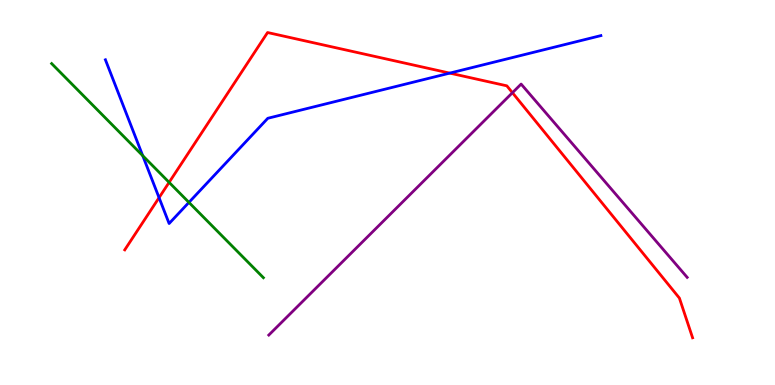[{'lines': ['blue', 'red'], 'intersections': [{'x': 2.05, 'y': 4.87}, {'x': 5.8, 'y': 8.1}]}, {'lines': ['green', 'red'], 'intersections': [{'x': 2.18, 'y': 5.26}]}, {'lines': ['purple', 'red'], 'intersections': [{'x': 6.61, 'y': 7.59}]}, {'lines': ['blue', 'green'], 'intersections': [{'x': 1.84, 'y': 5.96}, {'x': 2.44, 'y': 4.74}]}, {'lines': ['blue', 'purple'], 'intersections': []}, {'lines': ['green', 'purple'], 'intersections': []}]